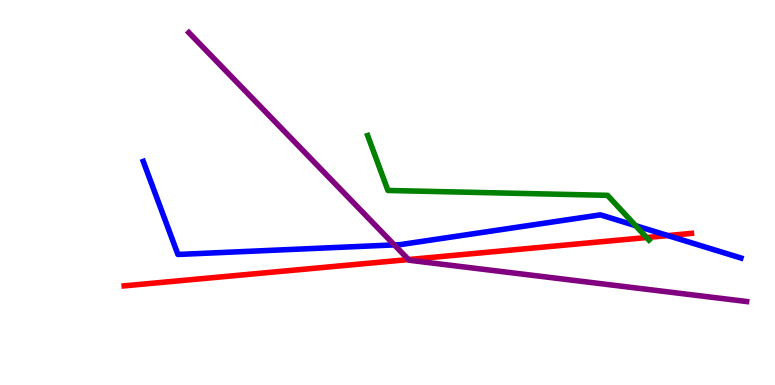[{'lines': ['blue', 'red'], 'intersections': [{'x': 8.62, 'y': 3.88}]}, {'lines': ['green', 'red'], 'intersections': [{'x': 8.34, 'y': 3.83}]}, {'lines': ['purple', 'red'], 'intersections': [{'x': 5.27, 'y': 3.26}]}, {'lines': ['blue', 'green'], 'intersections': [{'x': 8.2, 'y': 4.14}]}, {'lines': ['blue', 'purple'], 'intersections': [{'x': 5.09, 'y': 3.64}]}, {'lines': ['green', 'purple'], 'intersections': []}]